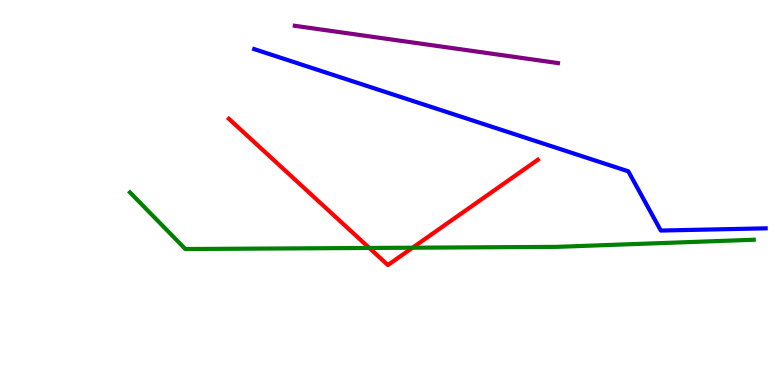[{'lines': ['blue', 'red'], 'intersections': []}, {'lines': ['green', 'red'], 'intersections': [{'x': 4.77, 'y': 3.56}, {'x': 5.32, 'y': 3.57}]}, {'lines': ['purple', 'red'], 'intersections': []}, {'lines': ['blue', 'green'], 'intersections': []}, {'lines': ['blue', 'purple'], 'intersections': []}, {'lines': ['green', 'purple'], 'intersections': []}]